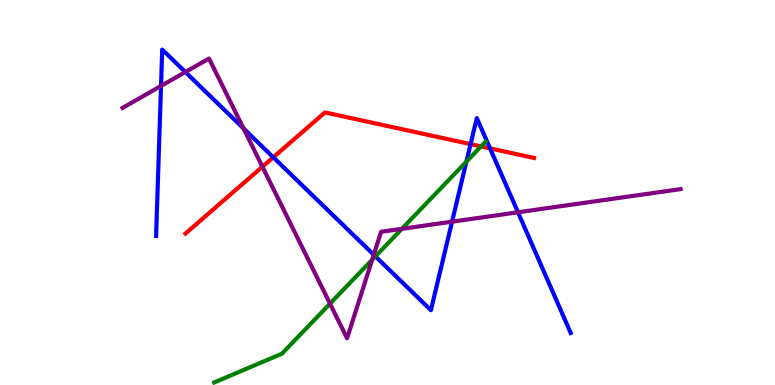[{'lines': ['blue', 'red'], 'intersections': [{'x': 3.53, 'y': 5.91}, {'x': 6.07, 'y': 6.26}, {'x': 6.32, 'y': 6.15}]}, {'lines': ['green', 'red'], 'intersections': [{'x': 6.21, 'y': 6.2}]}, {'lines': ['purple', 'red'], 'intersections': [{'x': 3.39, 'y': 5.67}]}, {'lines': ['blue', 'green'], 'intersections': [{'x': 4.84, 'y': 3.34}, {'x': 6.02, 'y': 5.8}]}, {'lines': ['blue', 'purple'], 'intersections': [{'x': 2.08, 'y': 7.77}, {'x': 2.39, 'y': 8.13}, {'x': 3.14, 'y': 6.66}, {'x': 4.82, 'y': 3.38}, {'x': 5.83, 'y': 4.24}, {'x': 6.68, 'y': 4.49}]}, {'lines': ['green', 'purple'], 'intersections': [{'x': 4.26, 'y': 2.11}, {'x': 4.8, 'y': 3.25}, {'x': 5.19, 'y': 4.06}]}]